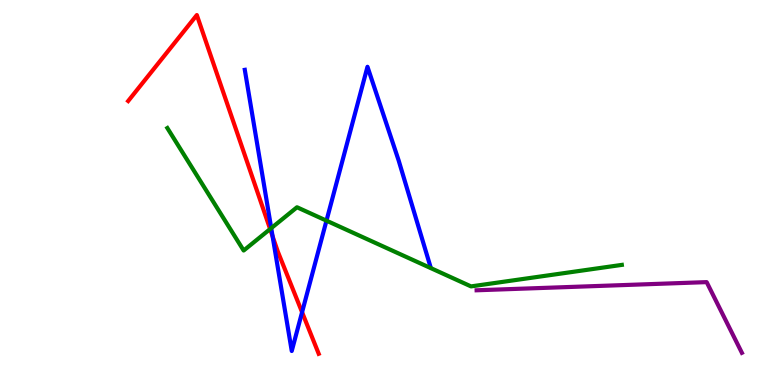[{'lines': ['blue', 'red'], 'intersections': [{'x': 3.52, 'y': 3.86}, {'x': 3.9, 'y': 1.89}]}, {'lines': ['green', 'red'], 'intersections': [{'x': 3.49, 'y': 4.05}]}, {'lines': ['purple', 'red'], 'intersections': []}, {'lines': ['blue', 'green'], 'intersections': [{'x': 3.5, 'y': 4.07}, {'x': 4.21, 'y': 4.27}]}, {'lines': ['blue', 'purple'], 'intersections': []}, {'lines': ['green', 'purple'], 'intersections': []}]